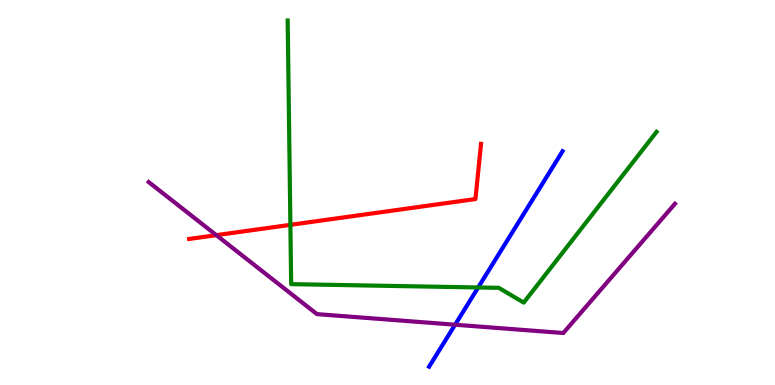[{'lines': ['blue', 'red'], 'intersections': []}, {'lines': ['green', 'red'], 'intersections': [{'x': 3.75, 'y': 4.16}]}, {'lines': ['purple', 'red'], 'intersections': [{'x': 2.79, 'y': 3.89}]}, {'lines': ['blue', 'green'], 'intersections': [{'x': 6.17, 'y': 2.53}]}, {'lines': ['blue', 'purple'], 'intersections': [{'x': 5.87, 'y': 1.57}]}, {'lines': ['green', 'purple'], 'intersections': []}]